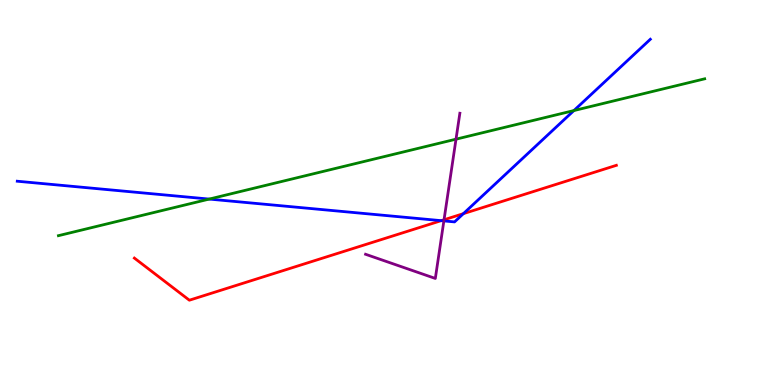[{'lines': ['blue', 'red'], 'intersections': [{'x': 5.69, 'y': 4.27}, {'x': 5.98, 'y': 4.45}]}, {'lines': ['green', 'red'], 'intersections': []}, {'lines': ['purple', 'red'], 'intersections': [{'x': 5.73, 'y': 4.29}]}, {'lines': ['blue', 'green'], 'intersections': [{'x': 2.7, 'y': 4.83}, {'x': 7.41, 'y': 7.13}]}, {'lines': ['blue', 'purple'], 'intersections': [{'x': 5.73, 'y': 4.26}]}, {'lines': ['green', 'purple'], 'intersections': [{'x': 5.88, 'y': 6.39}]}]